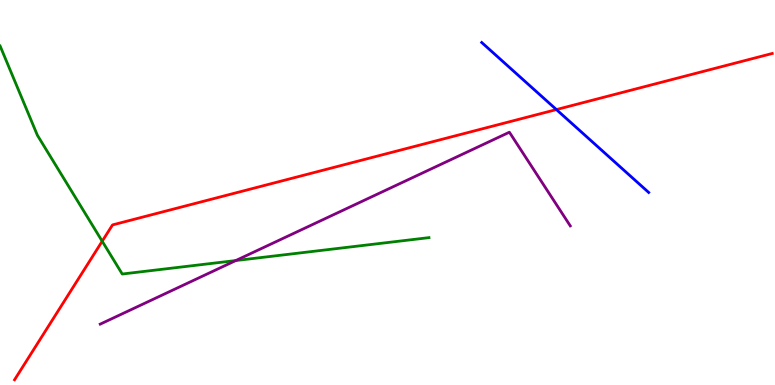[{'lines': ['blue', 'red'], 'intersections': [{'x': 7.18, 'y': 7.15}]}, {'lines': ['green', 'red'], 'intersections': [{'x': 1.32, 'y': 3.73}]}, {'lines': ['purple', 'red'], 'intersections': []}, {'lines': ['blue', 'green'], 'intersections': []}, {'lines': ['blue', 'purple'], 'intersections': []}, {'lines': ['green', 'purple'], 'intersections': [{'x': 3.04, 'y': 3.23}]}]